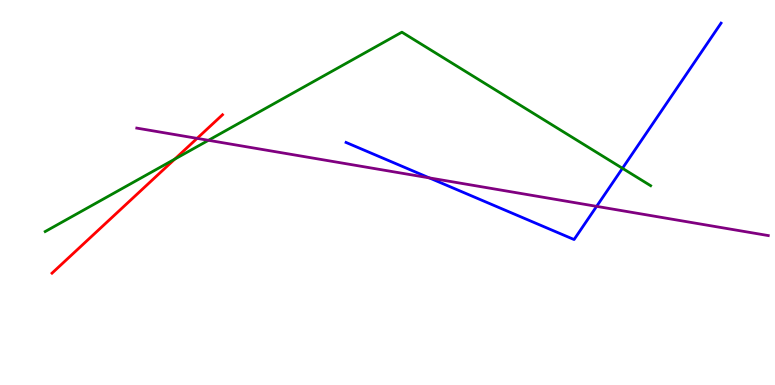[{'lines': ['blue', 'red'], 'intersections': []}, {'lines': ['green', 'red'], 'intersections': [{'x': 2.25, 'y': 5.87}]}, {'lines': ['purple', 'red'], 'intersections': [{'x': 2.54, 'y': 6.41}]}, {'lines': ['blue', 'green'], 'intersections': [{'x': 8.03, 'y': 5.63}]}, {'lines': ['blue', 'purple'], 'intersections': [{'x': 5.54, 'y': 5.38}, {'x': 7.7, 'y': 4.64}]}, {'lines': ['green', 'purple'], 'intersections': [{'x': 2.69, 'y': 6.36}]}]